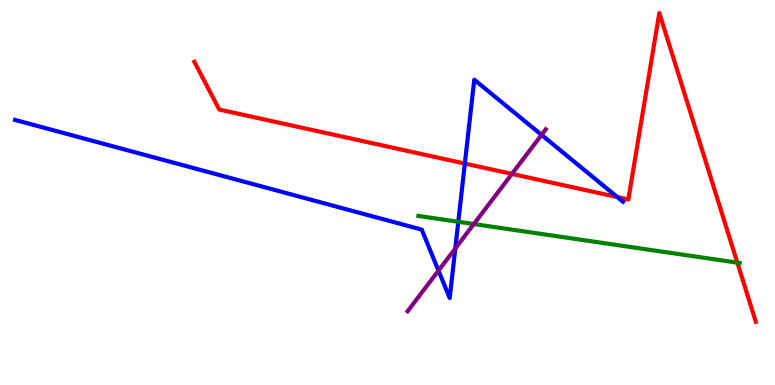[{'lines': ['blue', 'red'], 'intersections': [{'x': 6.0, 'y': 5.75}, {'x': 7.97, 'y': 4.88}]}, {'lines': ['green', 'red'], 'intersections': [{'x': 9.51, 'y': 3.18}]}, {'lines': ['purple', 'red'], 'intersections': [{'x': 6.61, 'y': 5.48}]}, {'lines': ['blue', 'green'], 'intersections': [{'x': 5.91, 'y': 4.24}]}, {'lines': ['blue', 'purple'], 'intersections': [{'x': 5.66, 'y': 2.97}, {'x': 5.87, 'y': 3.55}, {'x': 6.99, 'y': 6.5}]}, {'lines': ['green', 'purple'], 'intersections': [{'x': 6.11, 'y': 4.18}]}]